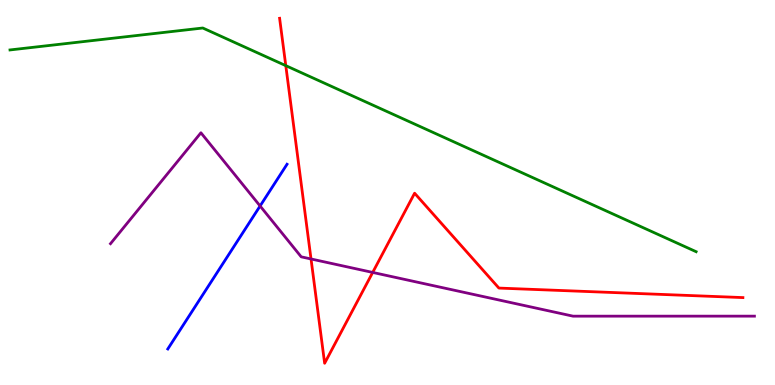[{'lines': ['blue', 'red'], 'intersections': []}, {'lines': ['green', 'red'], 'intersections': [{'x': 3.69, 'y': 8.29}]}, {'lines': ['purple', 'red'], 'intersections': [{'x': 4.01, 'y': 3.27}, {'x': 4.81, 'y': 2.92}]}, {'lines': ['blue', 'green'], 'intersections': []}, {'lines': ['blue', 'purple'], 'intersections': [{'x': 3.36, 'y': 4.65}]}, {'lines': ['green', 'purple'], 'intersections': []}]